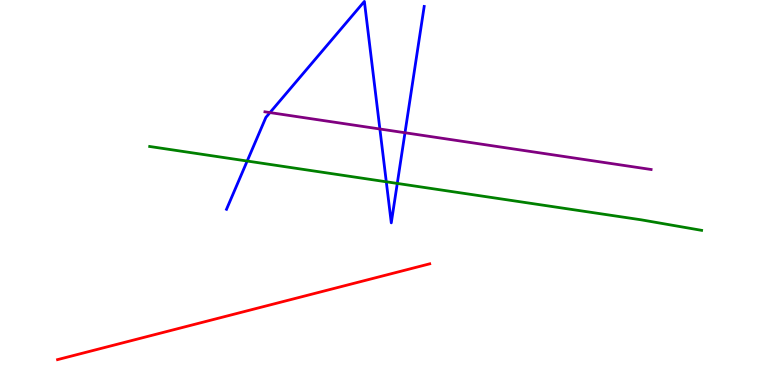[{'lines': ['blue', 'red'], 'intersections': []}, {'lines': ['green', 'red'], 'intersections': []}, {'lines': ['purple', 'red'], 'intersections': []}, {'lines': ['blue', 'green'], 'intersections': [{'x': 3.19, 'y': 5.82}, {'x': 4.98, 'y': 5.28}, {'x': 5.13, 'y': 5.24}]}, {'lines': ['blue', 'purple'], 'intersections': [{'x': 3.48, 'y': 7.08}, {'x': 4.9, 'y': 6.65}, {'x': 5.23, 'y': 6.55}]}, {'lines': ['green', 'purple'], 'intersections': []}]